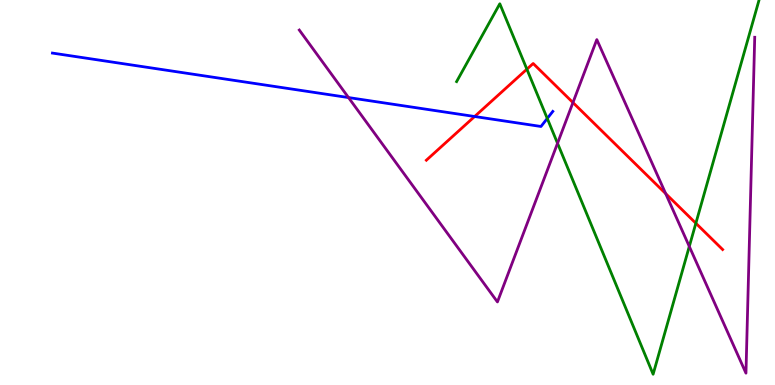[{'lines': ['blue', 'red'], 'intersections': [{'x': 6.12, 'y': 6.97}]}, {'lines': ['green', 'red'], 'intersections': [{'x': 6.8, 'y': 8.2}, {'x': 8.98, 'y': 4.2}]}, {'lines': ['purple', 'red'], 'intersections': [{'x': 7.39, 'y': 7.34}, {'x': 8.59, 'y': 4.97}]}, {'lines': ['blue', 'green'], 'intersections': [{'x': 7.06, 'y': 6.92}]}, {'lines': ['blue', 'purple'], 'intersections': [{'x': 4.5, 'y': 7.47}]}, {'lines': ['green', 'purple'], 'intersections': [{'x': 7.19, 'y': 6.28}, {'x': 8.89, 'y': 3.6}]}]